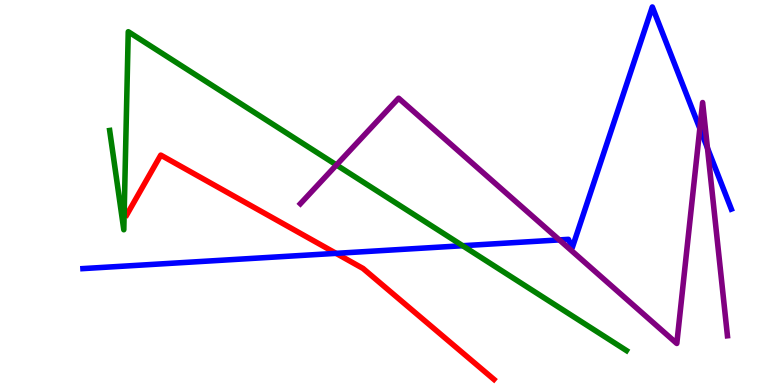[{'lines': ['blue', 'red'], 'intersections': [{'x': 4.34, 'y': 3.42}]}, {'lines': ['green', 'red'], 'intersections': []}, {'lines': ['purple', 'red'], 'intersections': []}, {'lines': ['blue', 'green'], 'intersections': [{'x': 5.97, 'y': 3.62}]}, {'lines': ['blue', 'purple'], 'intersections': [{'x': 7.22, 'y': 3.77}, {'x': 9.03, 'y': 6.66}, {'x': 9.13, 'y': 6.15}]}, {'lines': ['green', 'purple'], 'intersections': [{'x': 4.34, 'y': 5.72}]}]